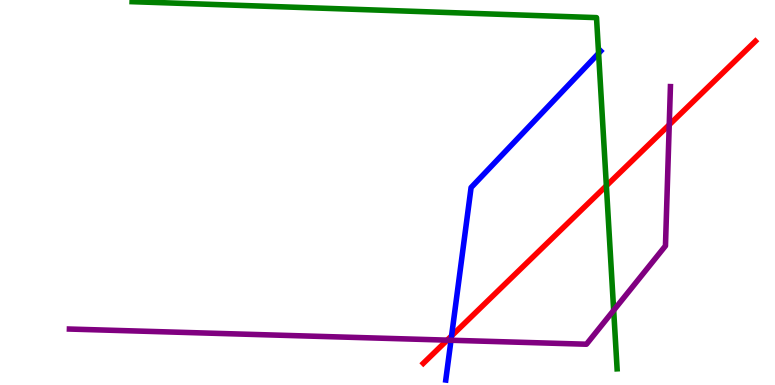[{'lines': ['blue', 'red'], 'intersections': [{'x': 5.83, 'y': 1.28}]}, {'lines': ['green', 'red'], 'intersections': [{'x': 7.82, 'y': 5.17}]}, {'lines': ['purple', 'red'], 'intersections': [{'x': 5.77, 'y': 1.17}, {'x': 8.64, 'y': 6.76}]}, {'lines': ['blue', 'green'], 'intersections': [{'x': 7.72, 'y': 8.61}]}, {'lines': ['blue', 'purple'], 'intersections': [{'x': 5.82, 'y': 1.16}]}, {'lines': ['green', 'purple'], 'intersections': [{'x': 7.92, 'y': 1.94}]}]